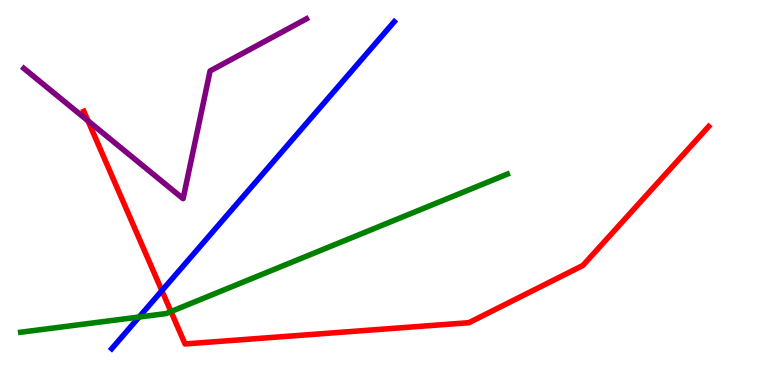[{'lines': ['blue', 'red'], 'intersections': [{'x': 2.09, 'y': 2.45}]}, {'lines': ['green', 'red'], 'intersections': [{'x': 2.21, 'y': 1.91}]}, {'lines': ['purple', 'red'], 'intersections': [{'x': 1.14, 'y': 6.86}]}, {'lines': ['blue', 'green'], 'intersections': [{'x': 1.79, 'y': 1.77}]}, {'lines': ['blue', 'purple'], 'intersections': []}, {'lines': ['green', 'purple'], 'intersections': []}]